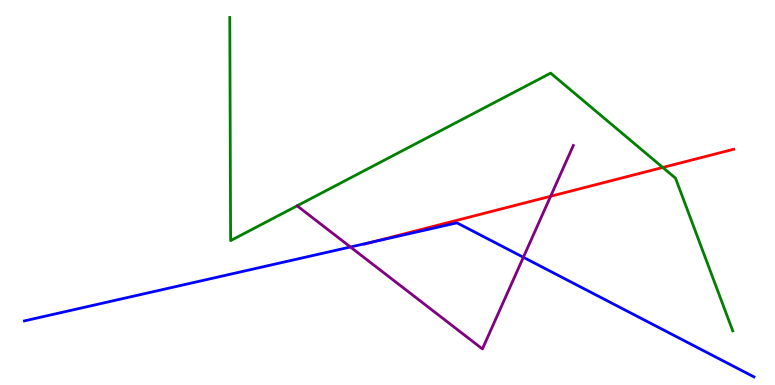[{'lines': ['blue', 'red'], 'intersections': [{'x': 4.81, 'y': 3.72}]}, {'lines': ['green', 'red'], 'intersections': [{'x': 8.55, 'y': 5.65}]}, {'lines': ['purple', 'red'], 'intersections': [{'x': 7.1, 'y': 4.9}]}, {'lines': ['blue', 'green'], 'intersections': []}, {'lines': ['blue', 'purple'], 'intersections': [{'x': 4.52, 'y': 3.58}, {'x': 6.75, 'y': 3.32}]}, {'lines': ['green', 'purple'], 'intersections': []}]